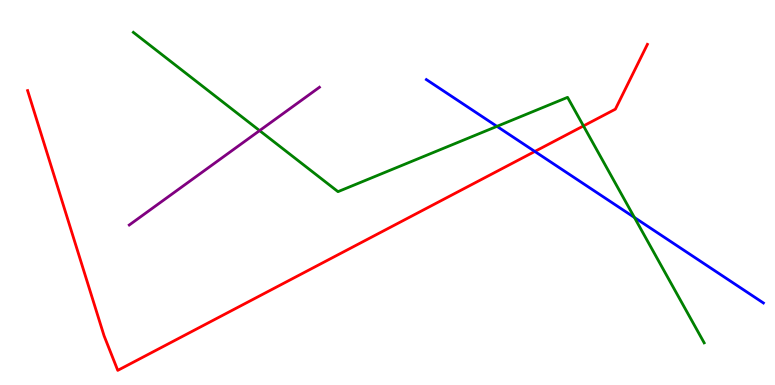[{'lines': ['blue', 'red'], 'intersections': [{'x': 6.9, 'y': 6.07}]}, {'lines': ['green', 'red'], 'intersections': [{'x': 7.53, 'y': 6.73}]}, {'lines': ['purple', 'red'], 'intersections': []}, {'lines': ['blue', 'green'], 'intersections': [{'x': 6.41, 'y': 6.72}, {'x': 8.19, 'y': 4.35}]}, {'lines': ['blue', 'purple'], 'intersections': []}, {'lines': ['green', 'purple'], 'intersections': [{'x': 3.35, 'y': 6.61}]}]